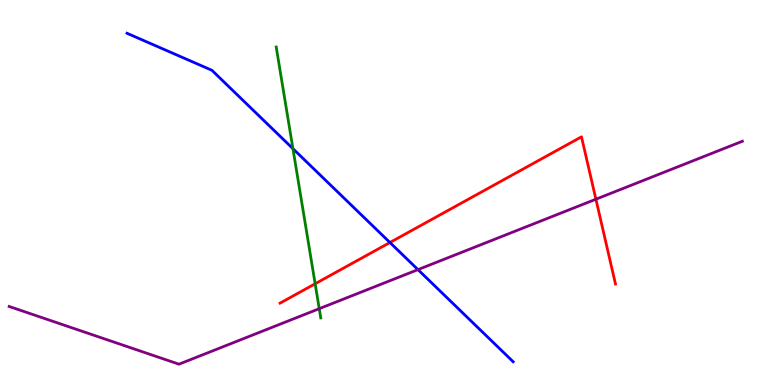[{'lines': ['blue', 'red'], 'intersections': [{'x': 5.03, 'y': 3.7}]}, {'lines': ['green', 'red'], 'intersections': [{'x': 4.07, 'y': 2.63}]}, {'lines': ['purple', 'red'], 'intersections': [{'x': 7.69, 'y': 4.83}]}, {'lines': ['blue', 'green'], 'intersections': [{'x': 3.78, 'y': 6.14}]}, {'lines': ['blue', 'purple'], 'intersections': [{'x': 5.39, 'y': 3.0}]}, {'lines': ['green', 'purple'], 'intersections': [{'x': 4.12, 'y': 1.98}]}]